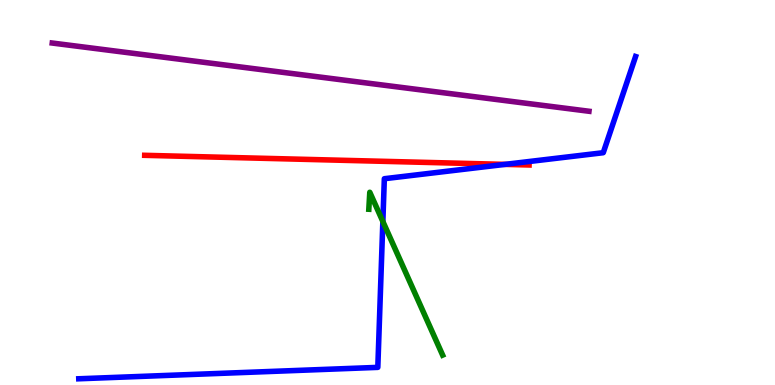[{'lines': ['blue', 'red'], 'intersections': [{'x': 6.52, 'y': 5.73}]}, {'lines': ['green', 'red'], 'intersections': []}, {'lines': ['purple', 'red'], 'intersections': []}, {'lines': ['blue', 'green'], 'intersections': [{'x': 4.94, 'y': 4.25}]}, {'lines': ['blue', 'purple'], 'intersections': []}, {'lines': ['green', 'purple'], 'intersections': []}]